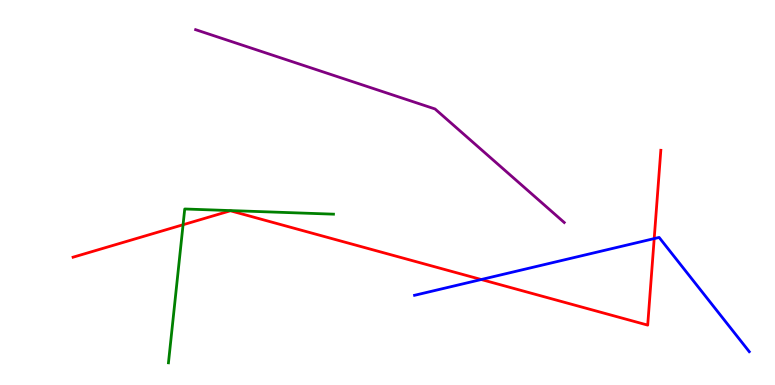[{'lines': ['blue', 'red'], 'intersections': [{'x': 6.21, 'y': 2.74}, {'x': 8.44, 'y': 3.8}]}, {'lines': ['green', 'red'], 'intersections': [{'x': 2.36, 'y': 4.16}]}, {'lines': ['purple', 'red'], 'intersections': []}, {'lines': ['blue', 'green'], 'intersections': []}, {'lines': ['blue', 'purple'], 'intersections': []}, {'lines': ['green', 'purple'], 'intersections': []}]